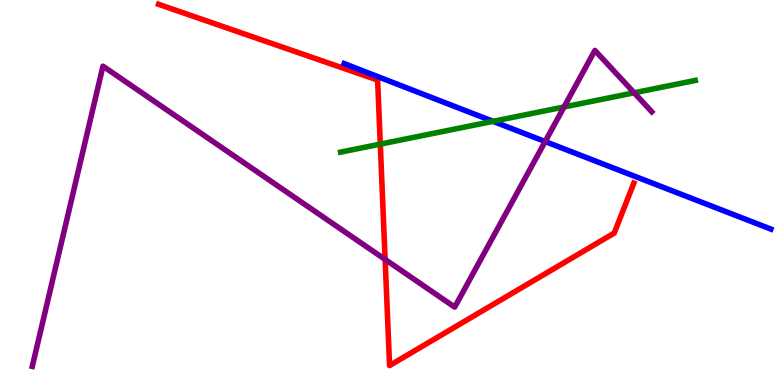[{'lines': ['blue', 'red'], 'intersections': []}, {'lines': ['green', 'red'], 'intersections': [{'x': 4.91, 'y': 6.26}]}, {'lines': ['purple', 'red'], 'intersections': [{'x': 4.97, 'y': 3.26}]}, {'lines': ['blue', 'green'], 'intersections': [{'x': 6.36, 'y': 6.85}]}, {'lines': ['blue', 'purple'], 'intersections': [{'x': 7.03, 'y': 6.32}]}, {'lines': ['green', 'purple'], 'intersections': [{'x': 7.28, 'y': 7.22}, {'x': 8.18, 'y': 7.59}]}]